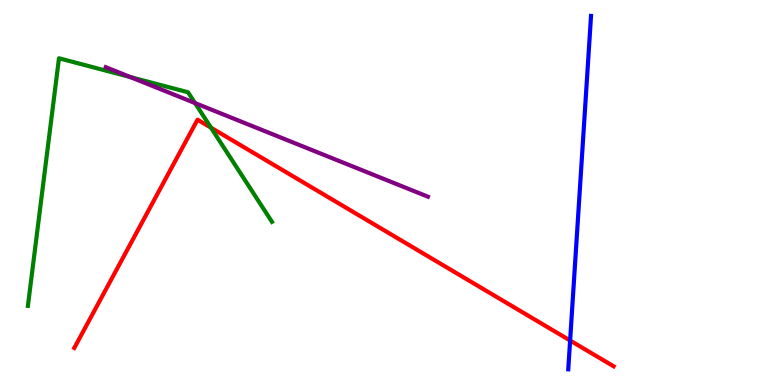[{'lines': ['blue', 'red'], 'intersections': [{'x': 7.36, 'y': 1.16}]}, {'lines': ['green', 'red'], 'intersections': [{'x': 2.72, 'y': 6.68}]}, {'lines': ['purple', 'red'], 'intersections': []}, {'lines': ['blue', 'green'], 'intersections': []}, {'lines': ['blue', 'purple'], 'intersections': []}, {'lines': ['green', 'purple'], 'intersections': [{'x': 1.68, 'y': 8.0}, {'x': 2.52, 'y': 7.32}]}]